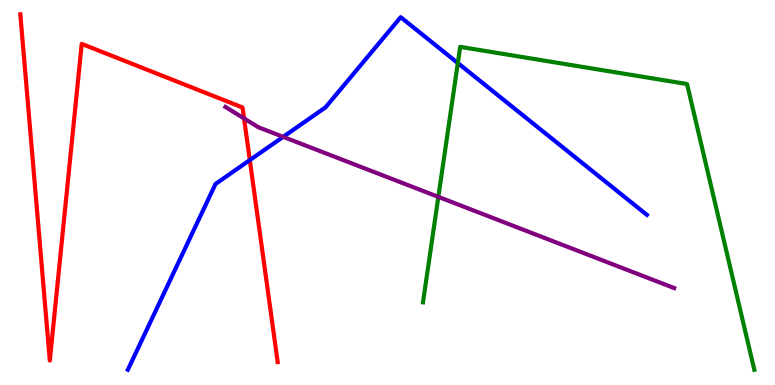[{'lines': ['blue', 'red'], 'intersections': [{'x': 3.22, 'y': 5.84}]}, {'lines': ['green', 'red'], 'intersections': []}, {'lines': ['purple', 'red'], 'intersections': [{'x': 3.15, 'y': 6.92}]}, {'lines': ['blue', 'green'], 'intersections': [{'x': 5.91, 'y': 8.36}]}, {'lines': ['blue', 'purple'], 'intersections': [{'x': 3.65, 'y': 6.45}]}, {'lines': ['green', 'purple'], 'intersections': [{'x': 5.66, 'y': 4.89}]}]